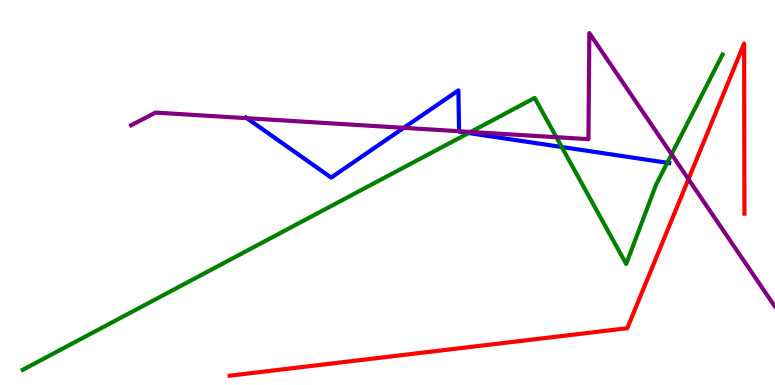[{'lines': ['blue', 'red'], 'intersections': []}, {'lines': ['green', 'red'], 'intersections': []}, {'lines': ['purple', 'red'], 'intersections': [{'x': 8.88, 'y': 5.35}]}, {'lines': ['blue', 'green'], 'intersections': [{'x': 6.05, 'y': 6.54}, {'x': 7.25, 'y': 6.18}, {'x': 8.61, 'y': 5.77}]}, {'lines': ['blue', 'purple'], 'intersections': [{'x': 3.19, 'y': 6.93}, {'x': 5.21, 'y': 6.68}, {'x': 5.92, 'y': 6.59}]}, {'lines': ['green', 'purple'], 'intersections': [{'x': 6.07, 'y': 6.57}, {'x': 7.18, 'y': 6.44}, {'x': 8.67, 'y': 5.99}]}]